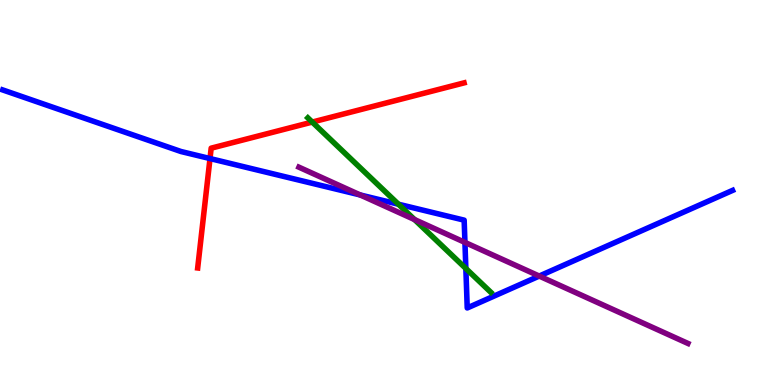[{'lines': ['blue', 'red'], 'intersections': [{'x': 2.71, 'y': 5.88}]}, {'lines': ['green', 'red'], 'intersections': [{'x': 4.03, 'y': 6.83}]}, {'lines': ['purple', 'red'], 'intersections': []}, {'lines': ['blue', 'green'], 'intersections': [{'x': 5.14, 'y': 4.7}, {'x': 6.01, 'y': 3.03}]}, {'lines': ['blue', 'purple'], 'intersections': [{'x': 4.65, 'y': 4.94}, {'x': 6.0, 'y': 3.7}, {'x': 6.96, 'y': 2.83}]}, {'lines': ['green', 'purple'], 'intersections': [{'x': 5.35, 'y': 4.3}]}]